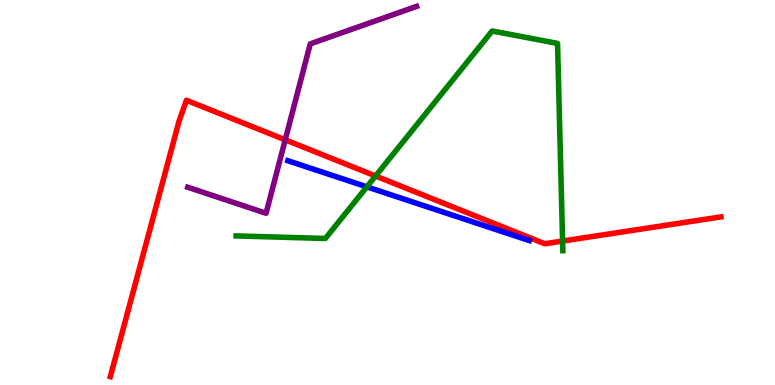[{'lines': ['blue', 'red'], 'intersections': []}, {'lines': ['green', 'red'], 'intersections': [{'x': 4.85, 'y': 5.43}, {'x': 7.26, 'y': 3.74}]}, {'lines': ['purple', 'red'], 'intersections': [{'x': 3.68, 'y': 6.37}]}, {'lines': ['blue', 'green'], 'intersections': [{'x': 4.73, 'y': 5.15}]}, {'lines': ['blue', 'purple'], 'intersections': []}, {'lines': ['green', 'purple'], 'intersections': []}]